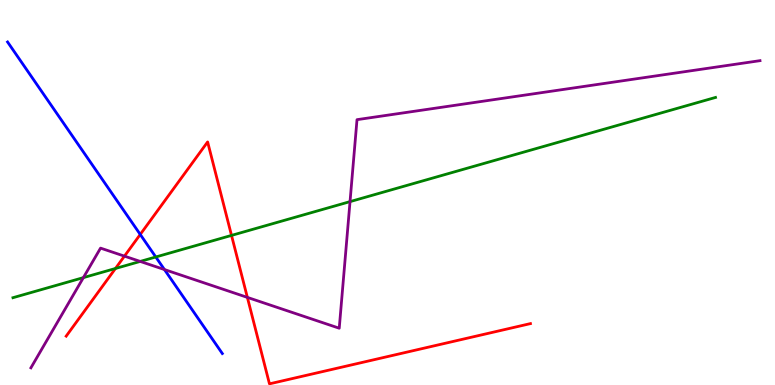[{'lines': ['blue', 'red'], 'intersections': [{'x': 1.81, 'y': 3.91}]}, {'lines': ['green', 'red'], 'intersections': [{'x': 1.49, 'y': 3.03}, {'x': 2.99, 'y': 3.89}]}, {'lines': ['purple', 'red'], 'intersections': [{'x': 1.61, 'y': 3.35}, {'x': 3.19, 'y': 2.28}]}, {'lines': ['blue', 'green'], 'intersections': [{'x': 2.01, 'y': 3.32}]}, {'lines': ['blue', 'purple'], 'intersections': [{'x': 2.12, 'y': 3.0}]}, {'lines': ['green', 'purple'], 'intersections': [{'x': 1.08, 'y': 2.79}, {'x': 1.81, 'y': 3.21}, {'x': 4.52, 'y': 4.76}]}]